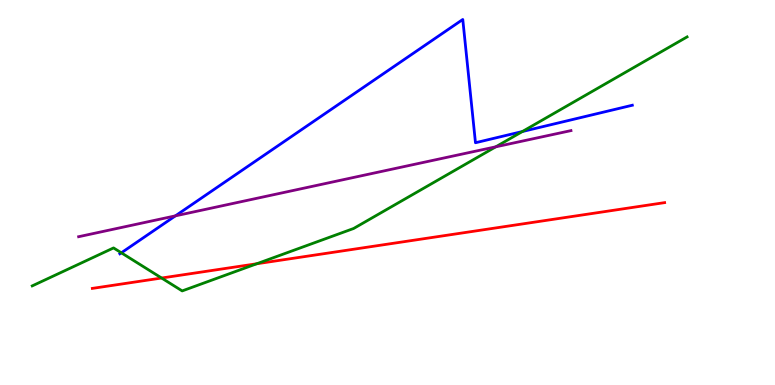[{'lines': ['blue', 'red'], 'intersections': []}, {'lines': ['green', 'red'], 'intersections': [{'x': 2.09, 'y': 2.78}, {'x': 3.31, 'y': 3.15}]}, {'lines': ['purple', 'red'], 'intersections': []}, {'lines': ['blue', 'green'], 'intersections': [{'x': 1.57, 'y': 3.43}, {'x': 6.74, 'y': 6.58}]}, {'lines': ['blue', 'purple'], 'intersections': [{'x': 2.26, 'y': 4.39}]}, {'lines': ['green', 'purple'], 'intersections': [{'x': 6.4, 'y': 6.19}]}]